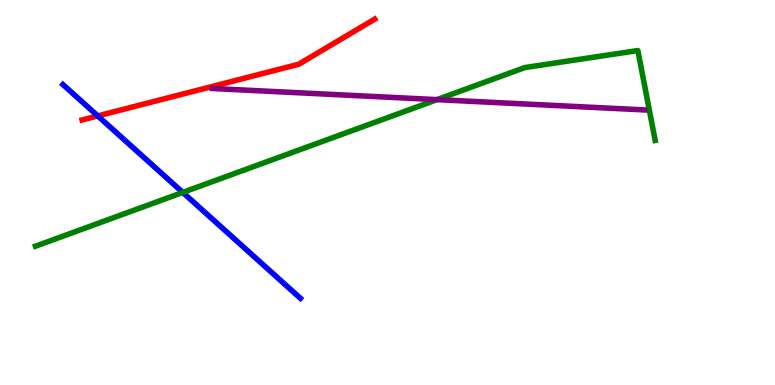[{'lines': ['blue', 'red'], 'intersections': [{'x': 1.26, 'y': 6.99}]}, {'lines': ['green', 'red'], 'intersections': []}, {'lines': ['purple', 'red'], 'intersections': []}, {'lines': ['blue', 'green'], 'intersections': [{'x': 2.36, 'y': 5.0}]}, {'lines': ['blue', 'purple'], 'intersections': []}, {'lines': ['green', 'purple'], 'intersections': [{'x': 5.64, 'y': 7.41}]}]